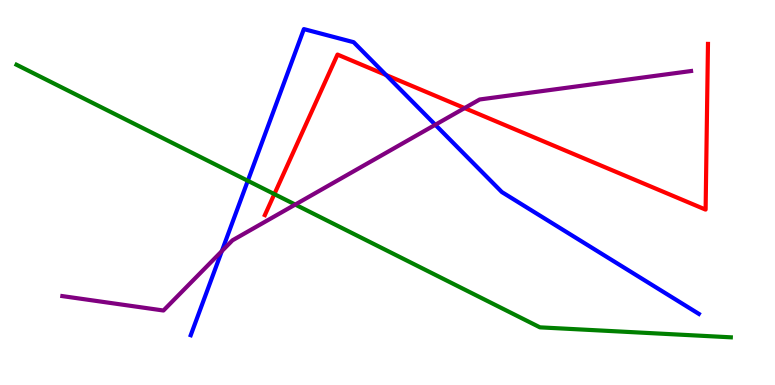[{'lines': ['blue', 'red'], 'intersections': [{'x': 4.98, 'y': 8.05}]}, {'lines': ['green', 'red'], 'intersections': [{'x': 3.54, 'y': 4.96}]}, {'lines': ['purple', 'red'], 'intersections': [{'x': 5.99, 'y': 7.19}]}, {'lines': ['blue', 'green'], 'intersections': [{'x': 3.2, 'y': 5.3}]}, {'lines': ['blue', 'purple'], 'intersections': [{'x': 2.86, 'y': 3.48}, {'x': 5.62, 'y': 6.76}]}, {'lines': ['green', 'purple'], 'intersections': [{'x': 3.81, 'y': 4.69}]}]